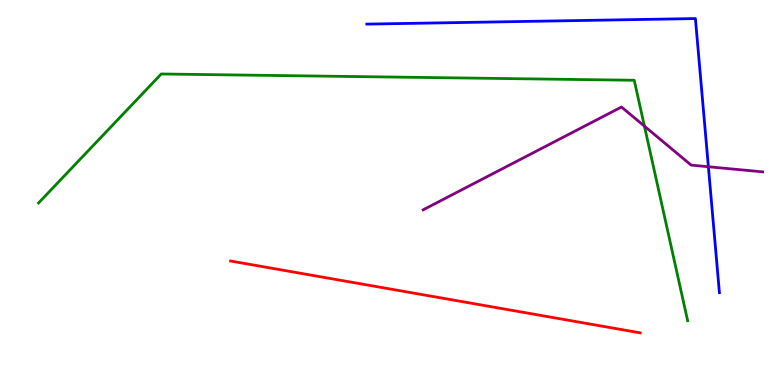[{'lines': ['blue', 'red'], 'intersections': []}, {'lines': ['green', 'red'], 'intersections': []}, {'lines': ['purple', 'red'], 'intersections': []}, {'lines': ['blue', 'green'], 'intersections': []}, {'lines': ['blue', 'purple'], 'intersections': [{'x': 9.14, 'y': 5.67}]}, {'lines': ['green', 'purple'], 'intersections': [{'x': 8.32, 'y': 6.72}]}]